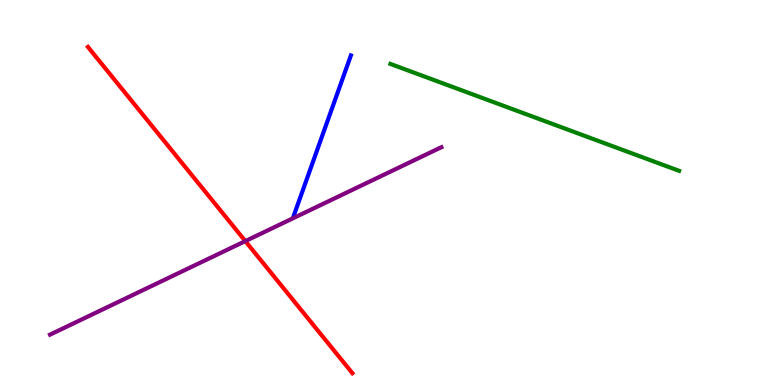[{'lines': ['blue', 'red'], 'intersections': []}, {'lines': ['green', 'red'], 'intersections': []}, {'lines': ['purple', 'red'], 'intersections': [{'x': 3.17, 'y': 3.74}]}, {'lines': ['blue', 'green'], 'intersections': []}, {'lines': ['blue', 'purple'], 'intersections': []}, {'lines': ['green', 'purple'], 'intersections': []}]